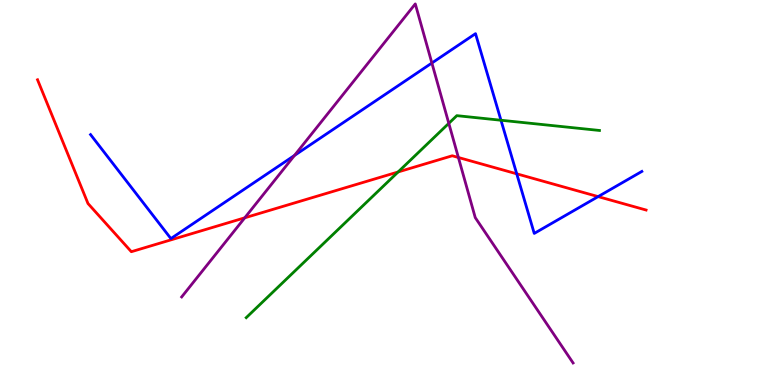[{'lines': ['blue', 'red'], 'intersections': [{'x': 6.67, 'y': 5.49}, {'x': 7.72, 'y': 4.89}]}, {'lines': ['green', 'red'], 'intersections': [{'x': 5.14, 'y': 5.53}]}, {'lines': ['purple', 'red'], 'intersections': [{'x': 3.16, 'y': 4.34}, {'x': 5.91, 'y': 5.91}]}, {'lines': ['blue', 'green'], 'intersections': [{'x': 6.46, 'y': 6.88}]}, {'lines': ['blue', 'purple'], 'intersections': [{'x': 3.8, 'y': 5.96}, {'x': 5.57, 'y': 8.36}]}, {'lines': ['green', 'purple'], 'intersections': [{'x': 5.79, 'y': 6.8}]}]